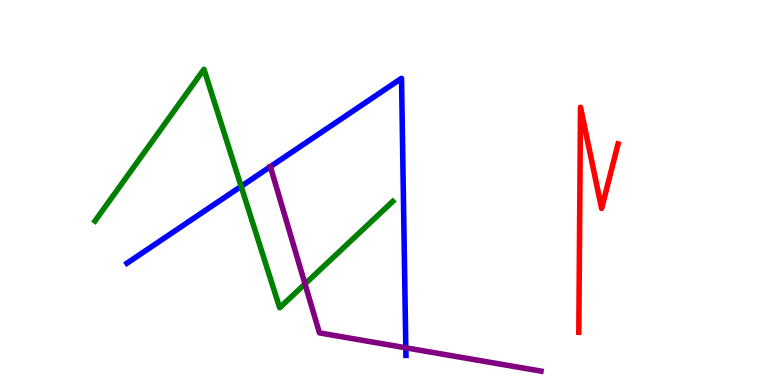[{'lines': ['blue', 'red'], 'intersections': []}, {'lines': ['green', 'red'], 'intersections': []}, {'lines': ['purple', 'red'], 'intersections': []}, {'lines': ['blue', 'green'], 'intersections': [{'x': 3.11, 'y': 5.16}]}, {'lines': ['blue', 'purple'], 'intersections': [{'x': 3.49, 'y': 5.67}, {'x': 5.24, 'y': 0.966}]}, {'lines': ['green', 'purple'], 'intersections': [{'x': 3.94, 'y': 2.63}]}]